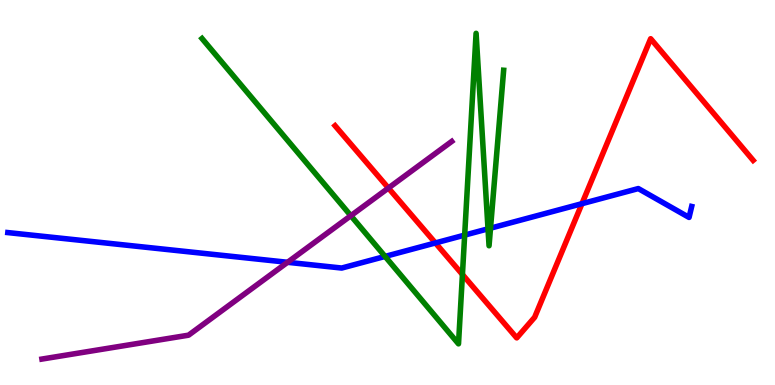[{'lines': ['blue', 'red'], 'intersections': [{'x': 5.62, 'y': 3.69}, {'x': 7.51, 'y': 4.71}]}, {'lines': ['green', 'red'], 'intersections': [{'x': 5.97, 'y': 2.87}]}, {'lines': ['purple', 'red'], 'intersections': [{'x': 5.01, 'y': 5.12}]}, {'lines': ['blue', 'green'], 'intersections': [{'x': 4.97, 'y': 3.34}, {'x': 6.0, 'y': 3.89}, {'x': 6.3, 'y': 4.06}, {'x': 6.33, 'y': 4.07}]}, {'lines': ['blue', 'purple'], 'intersections': [{'x': 3.71, 'y': 3.19}]}, {'lines': ['green', 'purple'], 'intersections': [{'x': 4.53, 'y': 4.4}]}]